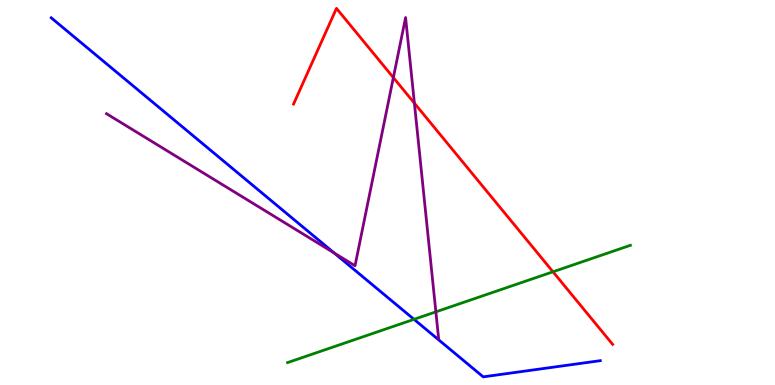[{'lines': ['blue', 'red'], 'intersections': []}, {'lines': ['green', 'red'], 'intersections': [{'x': 7.14, 'y': 2.94}]}, {'lines': ['purple', 'red'], 'intersections': [{'x': 5.08, 'y': 7.98}, {'x': 5.35, 'y': 7.32}]}, {'lines': ['blue', 'green'], 'intersections': [{'x': 5.34, 'y': 1.71}]}, {'lines': ['blue', 'purple'], 'intersections': [{'x': 4.31, 'y': 3.43}]}, {'lines': ['green', 'purple'], 'intersections': [{'x': 5.62, 'y': 1.9}]}]